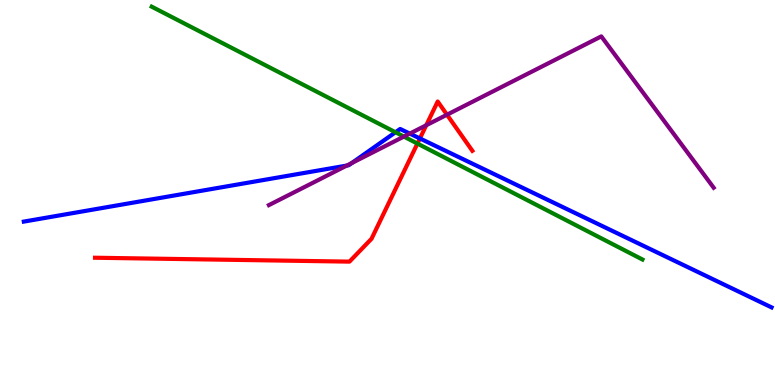[{'lines': ['blue', 'red'], 'intersections': [{'x': 5.42, 'y': 6.4}]}, {'lines': ['green', 'red'], 'intersections': [{'x': 5.39, 'y': 6.27}]}, {'lines': ['purple', 'red'], 'intersections': [{'x': 5.5, 'y': 6.75}, {'x': 5.77, 'y': 7.02}]}, {'lines': ['blue', 'green'], 'intersections': [{'x': 5.1, 'y': 6.56}]}, {'lines': ['blue', 'purple'], 'intersections': [{'x': 4.48, 'y': 5.7}, {'x': 4.54, 'y': 5.77}, {'x': 5.29, 'y': 6.53}]}, {'lines': ['green', 'purple'], 'intersections': [{'x': 5.21, 'y': 6.45}]}]